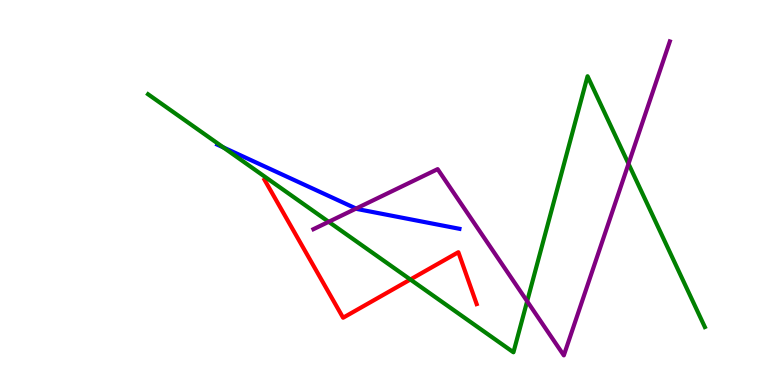[{'lines': ['blue', 'red'], 'intersections': []}, {'lines': ['green', 'red'], 'intersections': [{'x': 5.29, 'y': 2.74}]}, {'lines': ['purple', 'red'], 'intersections': []}, {'lines': ['blue', 'green'], 'intersections': [{'x': 2.88, 'y': 6.17}]}, {'lines': ['blue', 'purple'], 'intersections': [{'x': 4.59, 'y': 4.58}]}, {'lines': ['green', 'purple'], 'intersections': [{'x': 4.24, 'y': 4.24}, {'x': 6.8, 'y': 2.18}, {'x': 8.11, 'y': 5.75}]}]